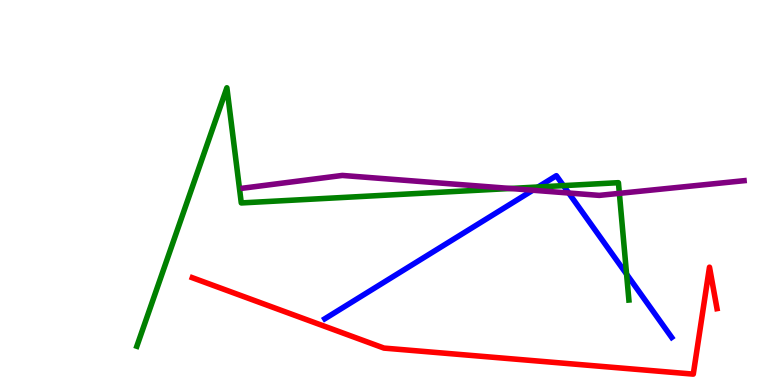[{'lines': ['blue', 'red'], 'intersections': []}, {'lines': ['green', 'red'], 'intersections': []}, {'lines': ['purple', 'red'], 'intersections': []}, {'lines': ['blue', 'green'], 'intersections': [{'x': 6.94, 'y': 5.14}, {'x': 7.27, 'y': 5.18}, {'x': 8.08, 'y': 2.88}]}, {'lines': ['blue', 'purple'], 'intersections': [{'x': 6.88, 'y': 5.06}, {'x': 7.34, 'y': 4.99}]}, {'lines': ['green', 'purple'], 'intersections': [{'x': 6.59, 'y': 5.1}, {'x': 7.99, 'y': 4.98}]}]